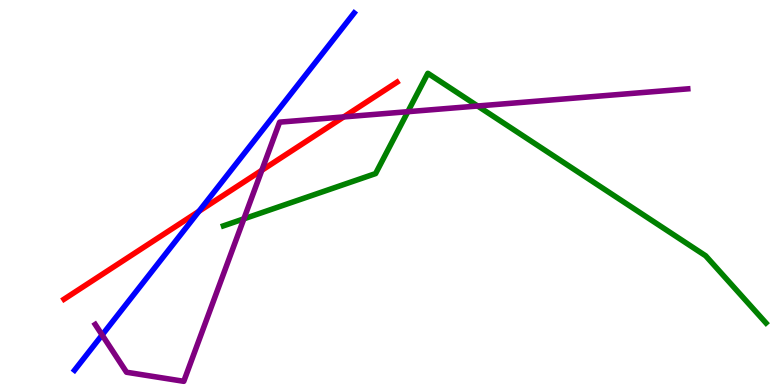[{'lines': ['blue', 'red'], 'intersections': [{'x': 2.57, 'y': 4.51}]}, {'lines': ['green', 'red'], 'intersections': []}, {'lines': ['purple', 'red'], 'intersections': [{'x': 3.38, 'y': 5.58}, {'x': 4.44, 'y': 6.96}]}, {'lines': ['blue', 'green'], 'intersections': []}, {'lines': ['blue', 'purple'], 'intersections': [{'x': 1.32, 'y': 1.3}]}, {'lines': ['green', 'purple'], 'intersections': [{'x': 3.15, 'y': 4.32}, {'x': 5.26, 'y': 7.1}, {'x': 6.16, 'y': 7.25}]}]